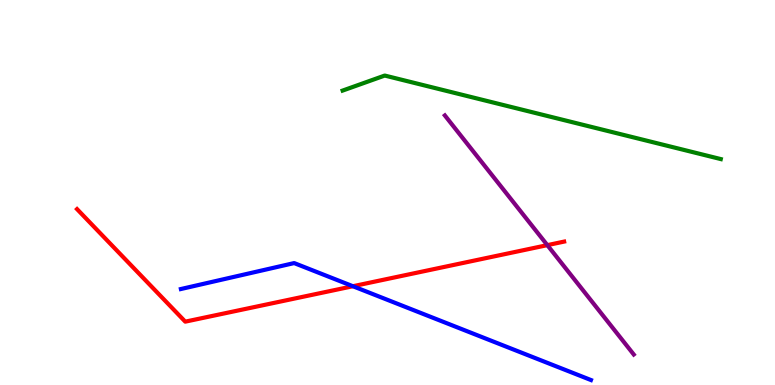[{'lines': ['blue', 'red'], 'intersections': [{'x': 4.55, 'y': 2.57}]}, {'lines': ['green', 'red'], 'intersections': []}, {'lines': ['purple', 'red'], 'intersections': [{'x': 7.06, 'y': 3.63}]}, {'lines': ['blue', 'green'], 'intersections': []}, {'lines': ['blue', 'purple'], 'intersections': []}, {'lines': ['green', 'purple'], 'intersections': []}]